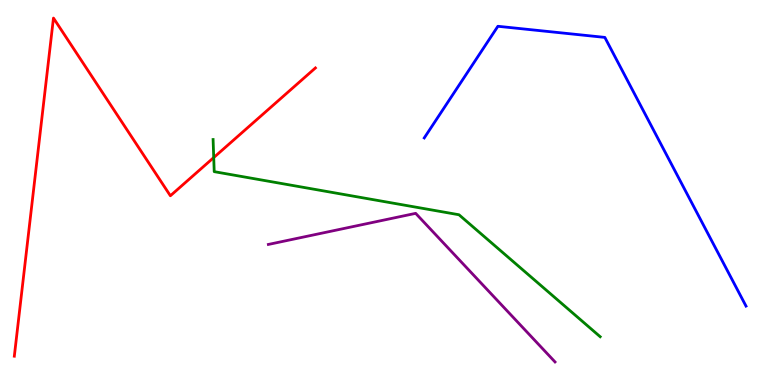[{'lines': ['blue', 'red'], 'intersections': []}, {'lines': ['green', 'red'], 'intersections': [{'x': 2.76, 'y': 5.91}]}, {'lines': ['purple', 'red'], 'intersections': []}, {'lines': ['blue', 'green'], 'intersections': []}, {'lines': ['blue', 'purple'], 'intersections': []}, {'lines': ['green', 'purple'], 'intersections': []}]